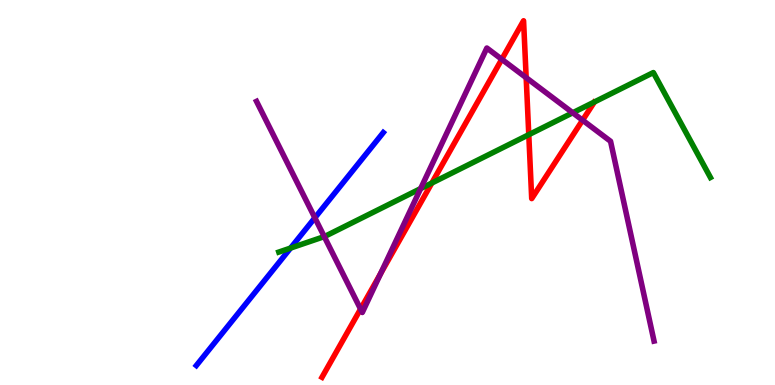[{'lines': ['blue', 'red'], 'intersections': []}, {'lines': ['green', 'red'], 'intersections': [{'x': 5.57, 'y': 5.25}, {'x': 6.82, 'y': 6.5}]}, {'lines': ['purple', 'red'], 'intersections': [{'x': 4.65, 'y': 1.97}, {'x': 4.91, 'y': 2.89}, {'x': 6.47, 'y': 8.46}, {'x': 6.79, 'y': 7.98}, {'x': 7.52, 'y': 6.88}]}, {'lines': ['blue', 'green'], 'intersections': [{'x': 3.75, 'y': 3.56}]}, {'lines': ['blue', 'purple'], 'intersections': [{'x': 4.06, 'y': 4.34}]}, {'lines': ['green', 'purple'], 'intersections': [{'x': 4.18, 'y': 3.85}, {'x': 5.43, 'y': 5.1}, {'x': 7.39, 'y': 7.07}]}]